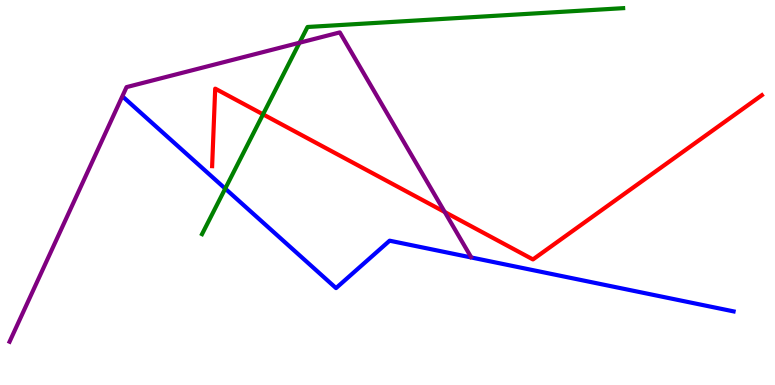[{'lines': ['blue', 'red'], 'intersections': []}, {'lines': ['green', 'red'], 'intersections': [{'x': 3.39, 'y': 7.03}]}, {'lines': ['purple', 'red'], 'intersections': [{'x': 5.74, 'y': 4.49}]}, {'lines': ['blue', 'green'], 'intersections': [{'x': 2.91, 'y': 5.1}]}, {'lines': ['blue', 'purple'], 'intersections': []}, {'lines': ['green', 'purple'], 'intersections': [{'x': 3.86, 'y': 8.89}]}]